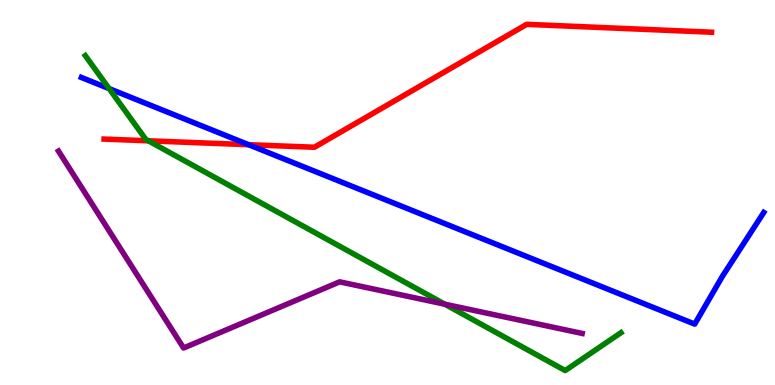[{'lines': ['blue', 'red'], 'intersections': [{'x': 3.21, 'y': 6.24}]}, {'lines': ['green', 'red'], 'intersections': [{'x': 1.91, 'y': 6.34}]}, {'lines': ['purple', 'red'], 'intersections': []}, {'lines': ['blue', 'green'], 'intersections': [{'x': 1.41, 'y': 7.7}]}, {'lines': ['blue', 'purple'], 'intersections': []}, {'lines': ['green', 'purple'], 'intersections': [{'x': 5.74, 'y': 2.1}]}]